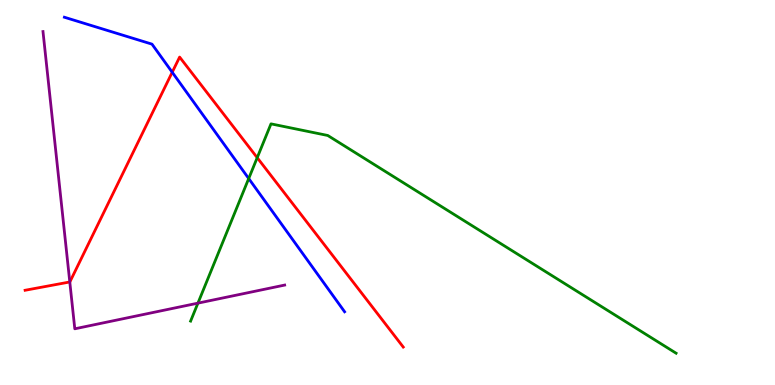[{'lines': ['blue', 'red'], 'intersections': [{'x': 2.22, 'y': 8.12}]}, {'lines': ['green', 'red'], 'intersections': [{'x': 3.32, 'y': 5.9}]}, {'lines': ['purple', 'red'], 'intersections': [{'x': 0.901, 'y': 2.68}]}, {'lines': ['blue', 'green'], 'intersections': [{'x': 3.21, 'y': 5.36}]}, {'lines': ['blue', 'purple'], 'intersections': []}, {'lines': ['green', 'purple'], 'intersections': [{'x': 2.55, 'y': 2.13}]}]